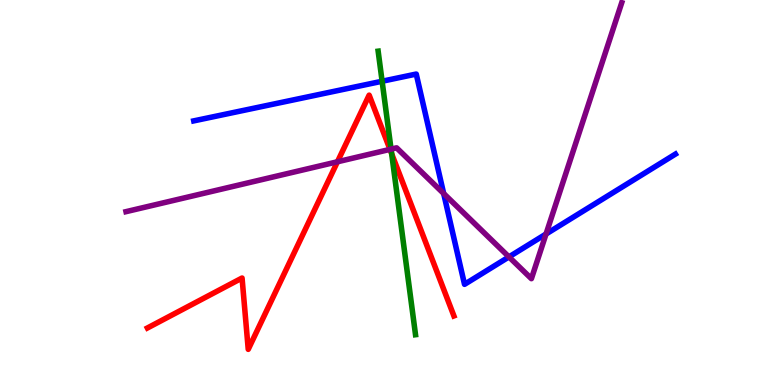[{'lines': ['blue', 'red'], 'intersections': []}, {'lines': ['green', 'red'], 'intersections': [{'x': 5.05, 'y': 6.01}]}, {'lines': ['purple', 'red'], 'intersections': [{'x': 4.35, 'y': 5.8}, {'x': 5.03, 'y': 6.12}]}, {'lines': ['blue', 'green'], 'intersections': [{'x': 4.93, 'y': 7.89}]}, {'lines': ['blue', 'purple'], 'intersections': [{'x': 5.72, 'y': 4.97}, {'x': 6.57, 'y': 3.33}, {'x': 7.05, 'y': 3.92}]}, {'lines': ['green', 'purple'], 'intersections': [{'x': 5.05, 'y': 6.13}]}]